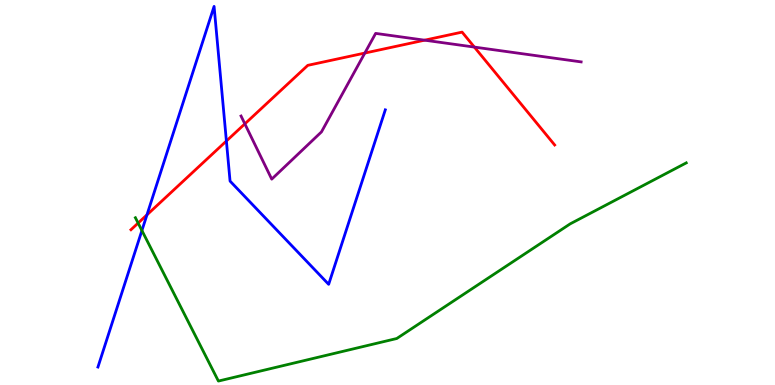[{'lines': ['blue', 'red'], 'intersections': [{'x': 1.9, 'y': 4.42}, {'x': 2.92, 'y': 6.34}]}, {'lines': ['green', 'red'], 'intersections': [{'x': 1.78, 'y': 4.21}]}, {'lines': ['purple', 'red'], 'intersections': [{'x': 3.16, 'y': 6.78}, {'x': 4.71, 'y': 8.62}, {'x': 5.48, 'y': 8.96}, {'x': 6.12, 'y': 8.78}]}, {'lines': ['blue', 'green'], 'intersections': [{'x': 1.83, 'y': 4.01}]}, {'lines': ['blue', 'purple'], 'intersections': []}, {'lines': ['green', 'purple'], 'intersections': []}]